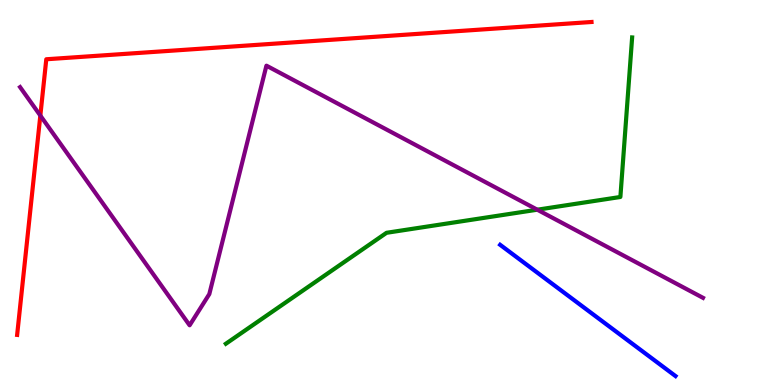[{'lines': ['blue', 'red'], 'intersections': []}, {'lines': ['green', 'red'], 'intersections': []}, {'lines': ['purple', 'red'], 'intersections': [{'x': 0.52, 'y': 7.0}]}, {'lines': ['blue', 'green'], 'intersections': []}, {'lines': ['blue', 'purple'], 'intersections': []}, {'lines': ['green', 'purple'], 'intersections': [{'x': 6.93, 'y': 4.55}]}]